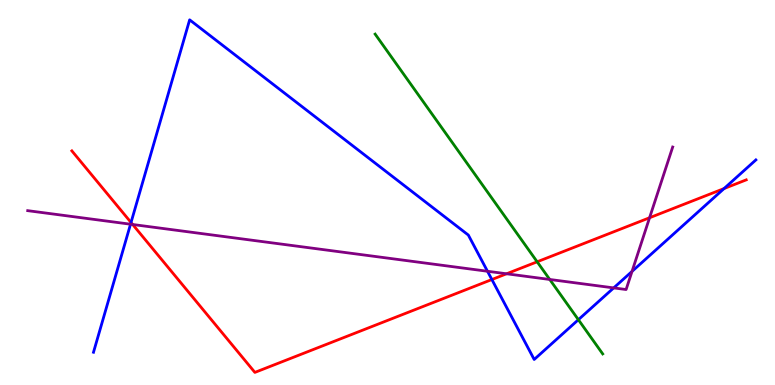[{'lines': ['blue', 'red'], 'intersections': [{'x': 1.69, 'y': 4.22}, {'x': 6.35, 'y': 2.74}, {'x': 9.34, 'y': 5.1}]}, {'lines': ['green', 'red'], 'intersections': [{'x': 6.93, 'y': 3.2}]}, {'lines': ['purple', 'red'], 'intersections': [{'x': 1.71, 'y': 4.17}, {'x': 6.54, 'y': 2.89}, {'x': 8.38, 'y': 4.34}]}, {'lines': ['blue', 'green'], 'intersections': [{'x': 7.46, 'y': 1.7}]}, {'lines': ['blue', 'purple'], 'intersections': [{'x': 1.68, 'y': 4.18}, {'x': 6.29, 'y': 2.95}, {'x': 7.92, 'y': 2.52}, {'x': 8.16, 'y': 2.95}]}, {'lines': ['green', 'purple'], 'intersections': [{'x': 7.09, 'y': 2.74}]}]